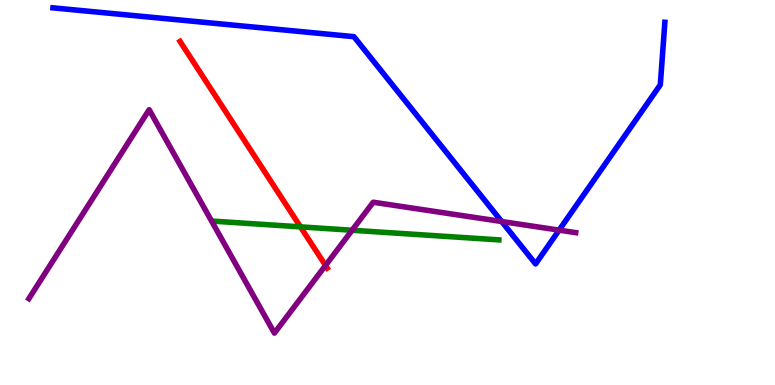[{'lines': ['blue', 'red'], 'intersections': []}, {'lines': ['green', 'red'], 'intersections': [{'x': 3.88, 'y': 4.11}]}, {'lines': ['purple', 'red'], 'intersections': [{'x': 4.2, 'y': 3.11}]}, {'lines': ['blue', 'green'], 'intersections': []}, {'lines': ['blue', 'purple'], 'intersections': [{'x': 6.47, 'y': 4.25}, {'x': 7.21, 'y': 4.02}]}, {'lines': ['green', 'purple'], 'intersections': [{'x': 4.54, 'y': 4.02}]}]